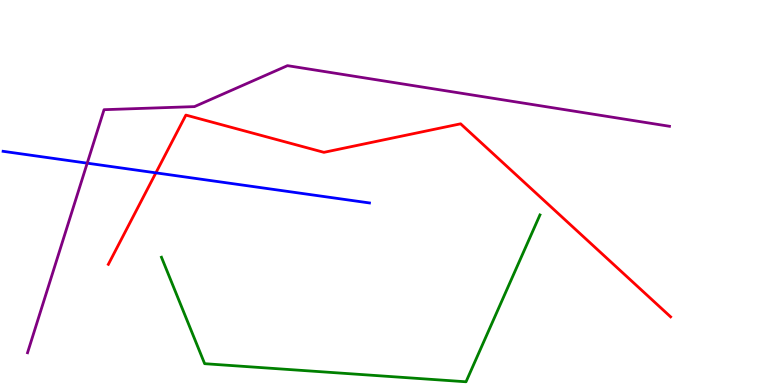[{'lines': ['blue', 'red'], 'intersections': [{'x': 2.01, 'y': 5.51}]}, {'lines': ['green', 'red'], 'intersections': []}, {'lines': ['purple', 'red'], 'intersections': []}, {'lines': ['blue', 'green'], 'intersections': []}, {'lines': ['blue', 'purple'], 'intersections': [{'x': 1.13, 'y': 5.76}]}, {'lines': ['green', 'purple'], 'intersections': []}]